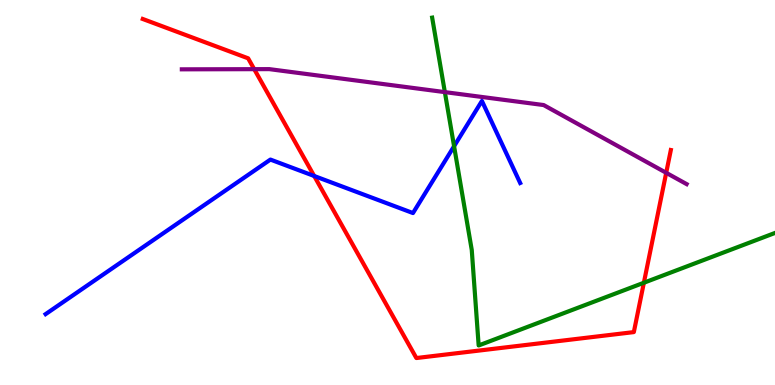[{'lines': ['blue', 'red'], 'intersections': [{'x': 4.05, 'y': 5.43}]}, {'lines': ['green', 'red'], 'intersections': [{'x': 8.31, 'y': 2.66}]}, {'lines': ['purple', 'red'], 'intersections': [{'x': 3.28, 'y': 8.2}, {'x': 8.6, 'y': 5.51}]}, {'lines': ['blue', 'green'], 'intersections': [{'x': 5.86, 'y': 6.2}]}, {'lines': ['blue', 'purple'], 'intersections': []}, {'lines': ['green', 'purple'], 'intersections': [{'x': 5.74, 'y': 7.61}]}]